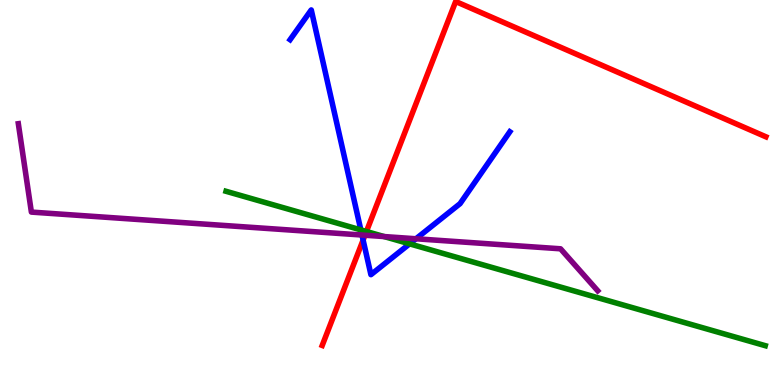[{'lines': ['blue', 'red'], 'intersections': [{'x': 4.69, 'y': 3.76}]}, {'lines': ['green', 'red'], 'intersections': [{'x': 4.73, 'y': 3.99}]}, {'lines': ['purple', 'red'], 'intersections': [{'x': 4.71, 'y': 3.89}]}, {'lines': ['blue', 'green'], 'intersections': [{'x': 4.66, 'y': 4.03}, {'x': 5.29, 'y': 3.67}]}, {'lines': ['blue', 'purple'], 'intersections': [{'x': 4.67, 'y': 3.9}, {'x': 5.37, 'y': 3.8}]}, {'lines': ['green', 'purple'], 'intersections': [{'x': 4.96, 'y': 3.86}]}]